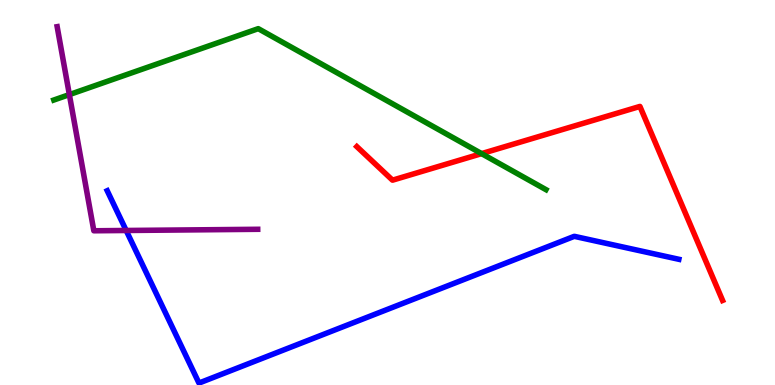[{'lines': ['blue', 'red'], 'intersections': []}, {'lines': ['green', 'red'], 'intersections': [{'x': 6.21, 'y': 6.01}]}, {'lines': ['purple', 'red'], 'intersections': []}, {'lines': ['blue', 'green'], 'intersections': []}, {'lines': ['blue', 'purple'], 'intersections': [{'x': 1.63, 'y': 4.01}]}, {'lines': ['green', 'purple'], 'intersections': [{'x': 0.895, 'y': 7.54}]}]